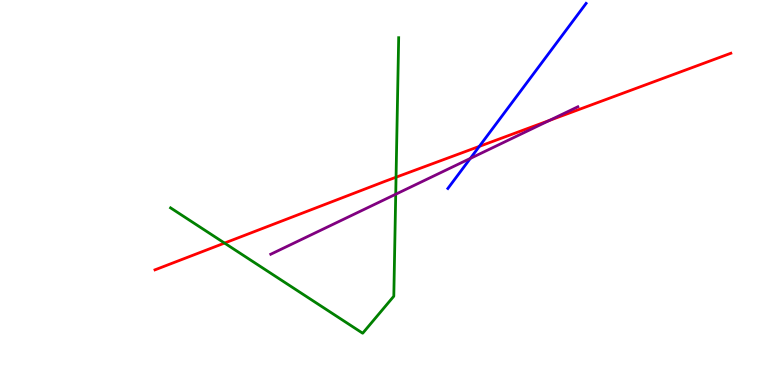[{'lines': ['blue', 'red'], 'intersections': [{'x': 6.18, 'y': 6.2}]}, {'lines': ['green', 'red'], 'intersections': [{'x': 2.9, 'y': 3.69}, {'x': 5.11, 'y': 5.4}]}, {'lines': ['purple', 'red'], 'intersections': [{'x': 7.09, 'y': 6.87}]}, {'lines': ['blue', 'green'], 'intersections': []}, {'lines': ['blue', 'purple'], 'intersections': [{'x': 6.07, 'y': 5.89}]}, {'lines': ['green', 'purple'], 'intersections': [{'x': 5.11, 'y': 4.96}]}]